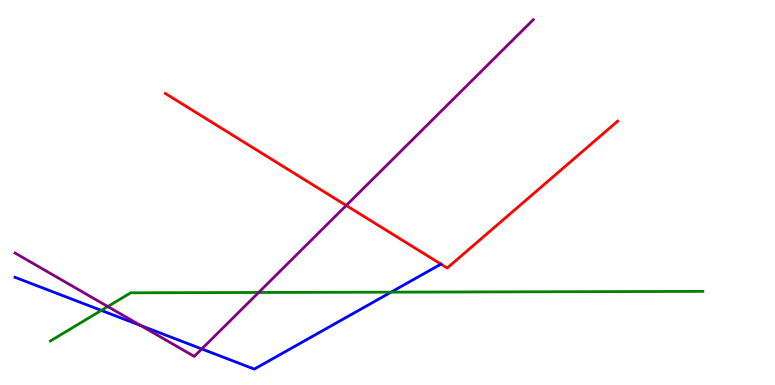[{'lines': ['blue', 'red'], 'intersections': [{'x': 5.69, 'y': 3.14}]}, {'lines': ['green', 'red'], 'intersections': []}, {'lines': ['purple', 'red'], 'intersections': [{'x': 4.47, 'y': 4.66}]}, {'lines': ['blue', 'green'], 'intersections': [{'x': 1.31, 'y': 1.94}, {'x': 5.05, 'y': 2.41}]}, {'lines': ['blue', 'purple'], 'intersections': [{'x': 1.82, 'y': 1.54}, {'x': 2.6, 'y': 0.936}]}, {'lines': ['green', 'purple'], 'intersections': [{'x': 1.39, 'y': 2.04}, {'x': 3.34, 'y': 2.4}]}]